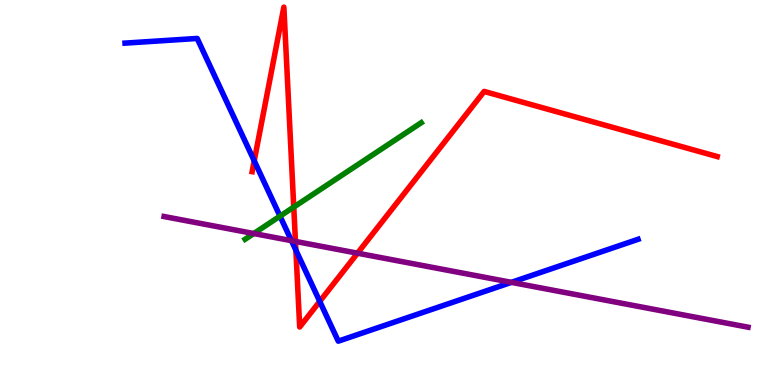[{'lines': ['blue', 'red'], 'intersections': [{'x': 3.28, 'y': 5.82}, {'x': 3.82, 'y': 3.5}, {'x': 4.13, 'y': 2.17}]}, {'lines': ['green', 'red'], 'intersections': [{'x': 3.79, 'y': 4.62}]}, {'lines': ['purple', 'red'], 'intersections': [{'x': 3.81, 'y': 3.73}, {'x': 4.61, 'y': 3.42}]}, {'lines': ['blue', 'green'], 'intersections': [{'x': 3.61, 'y': 4.39}]}, {'lines': ['blue', 'purple'], 'intersections': [{'x': 3.76, 'y': 3.75}, {'x': 6.6, 'y': 2.67}]}, {'lines': ['green', 'purple'], 'intersections': [{'x': 3.27, 'y': 3.93}]}]